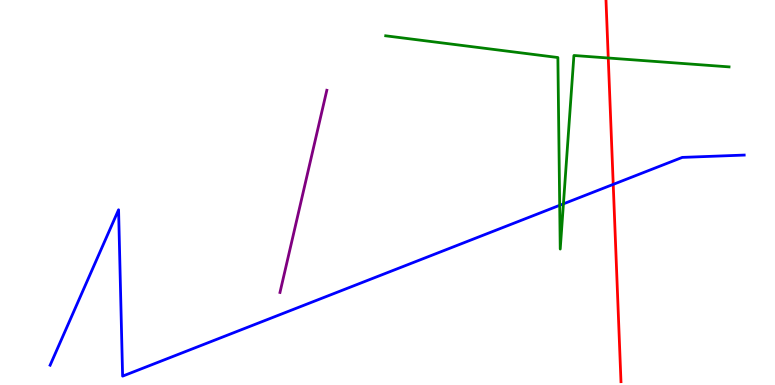[{'lines': ['blue', 'red'], 'intersections': [{'x': 7.91, 'y': 5.21}]}, {'lines': ['green', 'red'], 'intersections': [{'x': 7.85, 'y': 8.49}]}, {'lines': ['purple', 'red'], 'intersections': []}, {'lines': ['blue', 'green'], 'intersections': [{'x': 7.22, 'y': 4.67}, {'x': 7.27, 'y': 4.71}]}, {'lines': ['blue', 'purple'], 'intersections': []}, {'lines': ['green', 'purple'], 'intersections': []}]